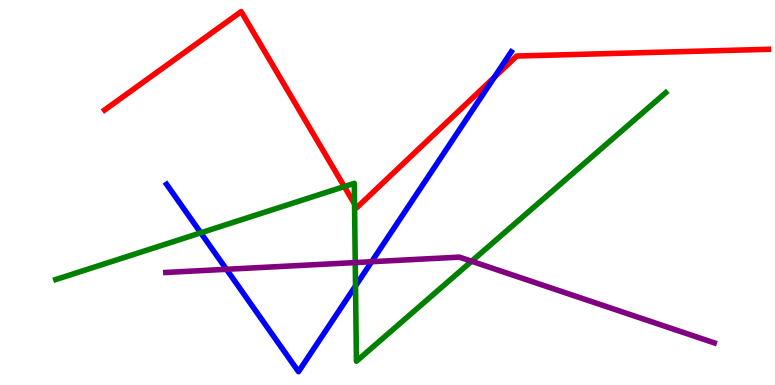[{'lines': ['blue', 'red'], 'intersections': [{'x': 6.38, 'y': 7.99}]}, {'lines': ['green', 'red'], 'intersections': [{'x': 4.44, 'y': 5.15}, {'x': 4.57, 'y': 4.7}]}, {'lines': ['purple', 'red'], 'intersections': []}, {'lines': ['blue', 'green'], 'intersections': [{'x': 2.59, 'y': 3.95}, {'x': 4.59, 'y': 2.57}]}, {'lines': ['blue', 'purple'], 'intersections': [{'x': 2.92, 'y': 3.01}, {'x': 4.8, 'y': 3.2}]}, {'lines': ['green', 'purple'], 'intersections': [{'x': 4.58, 'y': 3.18}, {'x': 6.09, 'y': 3.21}]}]